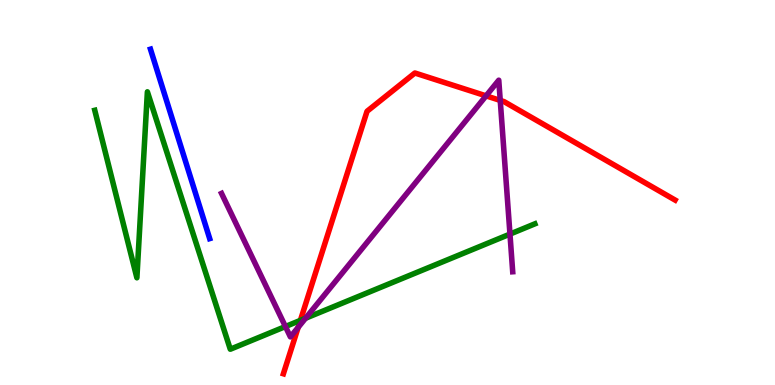[{'lines': ['blue', 'red'], 'intersections': []}, {'lines': ['green', 'red'], 'intersections': [{'x': 3.88, 'y': 1.68}]}, {'lines': ['purple', 'red'], 'intersections': [{'x': 3.85, 'y': 1.5}, {'x': 6.27, 'y': 7.51}, {'x': 6.45, 'y': 7.39}]}, {'lines': ['blue', 'green'], 'intersections': []}, {'lines': ['blue', 'purple'], 'intersections': []}, {'lines': ['green', 'purple'], 'intersections': [{'x': 3.68, 'y': 1.52}, {'x': 3.94, 'y': 1.73}, {'x': 6.58, 'y': 3.92}]}]